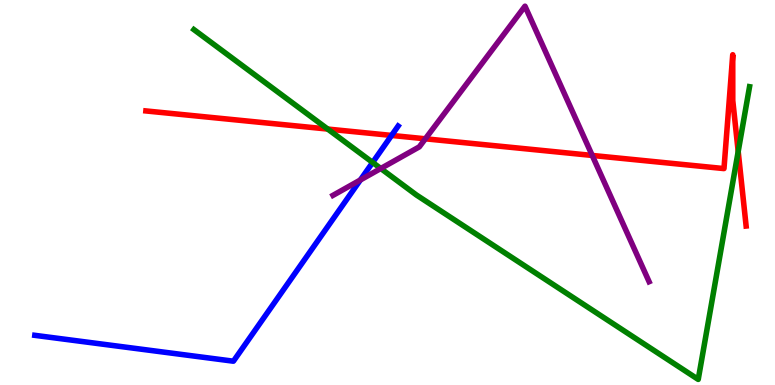[{'lines': ['blue', 'red'], 'intersections': [{'x': 5.05, 'y': 6.48}]}, {'lines': ['green', 'red'], 'intersections': [{'x': 4.23, 'y': 6.65}, {'x': 9.53, 'y': 6.06}]}, {'lines': ['purple', 'red'], 'intersections': [{'x': 5.49, 'y': 6.39}, {'x': 7.64, 'y': 5.96}]}, {'lines': ['blue', 'green'], 'intersections': [{'x': 4.81, 'y': 5.78}]}, {'lines': ['blue', 'purple'], 'intersections': [{'x': 4.65, 'y': 5.33}]}, {'lines': ['green', 'purple'], 'intersections': [{'x': 4.91, 'y': 5.62}]}]